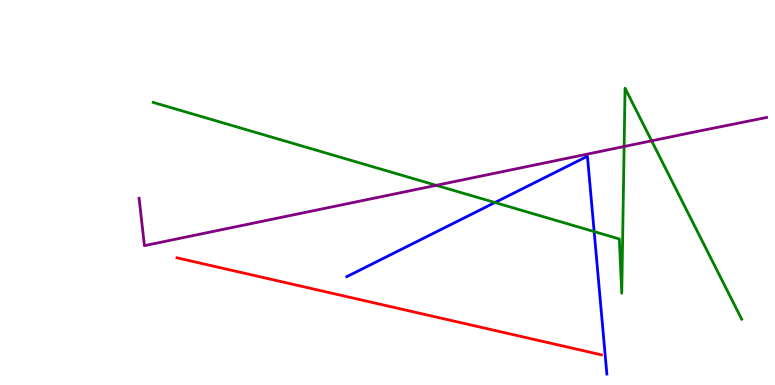[{'lines': ['blue', 'red'], 'intersections': []}, {'lines': ['green', 'red'], 'intersections': []}, {'lines': ['purple', 'red'], 'intersections': []}, {'lines': ['blue', 'green'], 'intersections': [{'x': 6.39, 'y': 4.74}, {'x': 7.67, 'y': 3.98}]}, {'lines': ['blue', 'purple'], 'intersections': []}, {'lines': ['green', 'purple'], 'intersections': [{'x': 5.63, 'y': 5.19}, {'x': 8.05, 'y': 6.19}, {'x': 8.41, 'y': 6.34}]}]